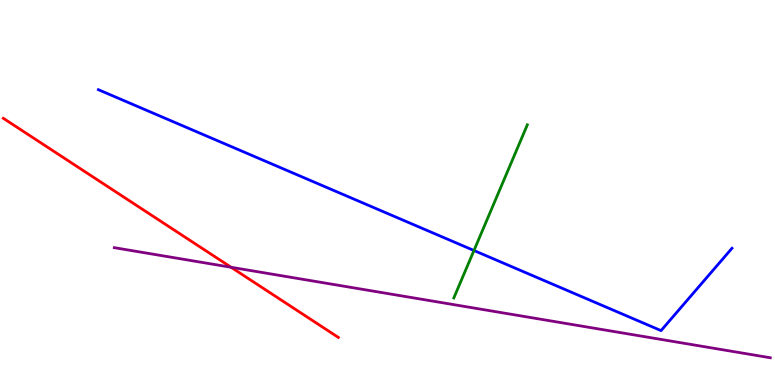[{'lines': ['blue', 'red'], 'intersections': []}, {'lines': ['green', 'red'], 'intersections': []}, {'lines': ['purple', 'red'], 'intersections': [{'x': 2.98, 'y': 3.06}]}, {'lines': ['blue', 'green'], 'intersections': [{'x': 6.12, 'y': 3.49}]}, {'lines': ['blue', 'purple'], 'intersections': []}, {'lines': ['green', 'purple'], 'intersections': []}]